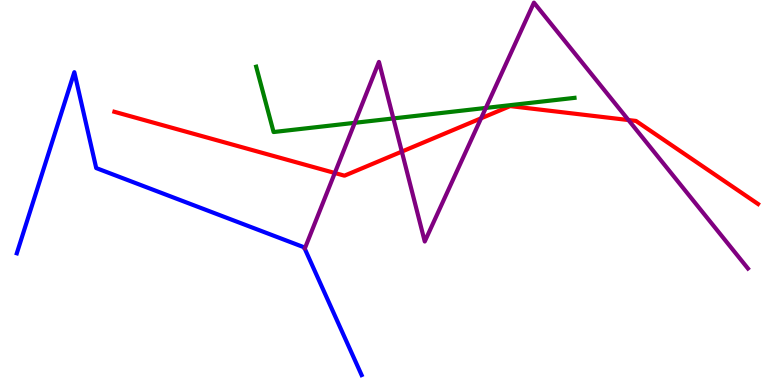[{'lines': ['blue', 'red'], 'intersections': []}, {'lines': ['green', 'red'], 'intersections': []}, {'lines': ['purple', 'red'], 'intersections': [{'x': 4.32, 'y': 5.51}, {'x': 5.18, 'y': 6.06}, {'x': 6.21, 'y': 6.93}, {'x': 8.11, 'y': 6.88}]}, {'lines': ['blue', 'green'], 'intersections': []}, {'lines': ['blue', 'purple'], 'intersections': []}, {'lines': ['green', 'purple'], 'intersections': [{'x': 4.58, 'y': 6.81}, {'x': 5.08, 'y': 6.92}, {'x': 6.27, 'y': 7.2}]}]